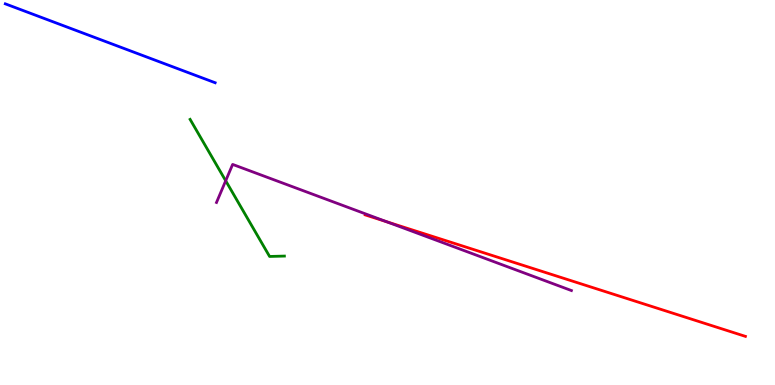[{'lines': ['blue', 'red'], 'intersections': []}, {'lines': ['green', 'red'], 'intersections': []}, {'lines': ['purple', 'red'], 'intersections': [{'x': 4.99, 'y': 4.24}]}, {'lines': ['blue', 'green'], 'intersections': []}, {'lines': ['blue', 'purple'], 'intersections': []}, {'lines': ['green', 'purple'], 'intersections': [{'x': 2.91, 'y': 5.3}]}]